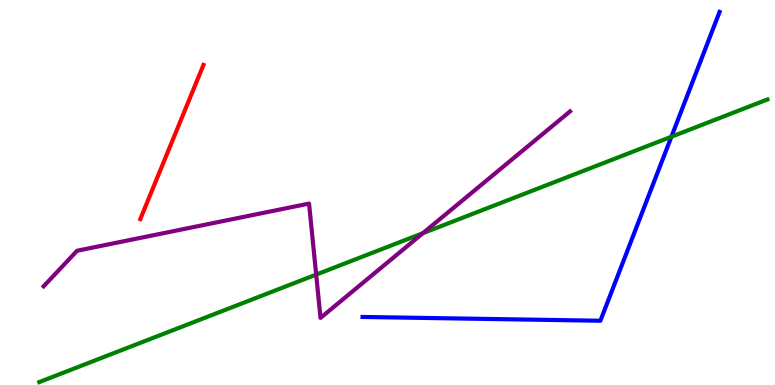[{'lines': ['blue', 'red'], 'intersections': []}, {'lines': ['green', 'red'], 'intersections': []}, {'lines': ['purple', 'red'], 'intersections': []}, {'lines': ['blue', 'green'], 'intersections': [{'x': 8.66, 'y': 6.45}]}, {'lines': ['blue', 'purple'], 'intersections': []}, {'lines': ['green', 'purple'], 'intersections': [{'x': 4.08, 'y': 2.87}, {'x': 5.46, 'y': 3.94}]}]